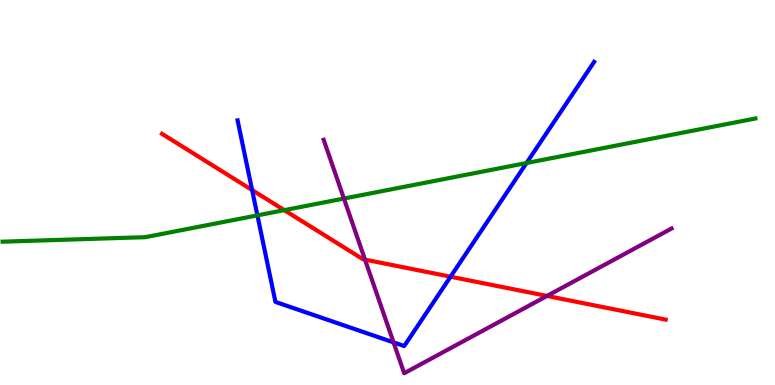[{'lines': ['blue', 'red'], 'intersections': [{'x': 3.25, 'y': 5.06}, {'x': 5.81, 'y': 2.81}]}, {'lines': ['green', 'red'], 'intersections': [{'x': 3.67, 'y': 4.54}]}, {'lines': ['purple', 'red'], 'intersections': [{'x': 4.71, 'y': 3.26}, {'x': 7.06, 'y': 2.31}]}, {'lines': ['blue', 'green'], 'intersections': [{'x': 3.32, 'y': 4.41}, {'x': 6.79, 'y': 5.77}]}, {'lines': ['blue', 'purple'], 'intersections': [{'x': 5.08, 'y': 1.11}]}, {'lines': ['green', 'purple'], 'intersections': [{'x': 4.44, 'y': 4.84}]}]